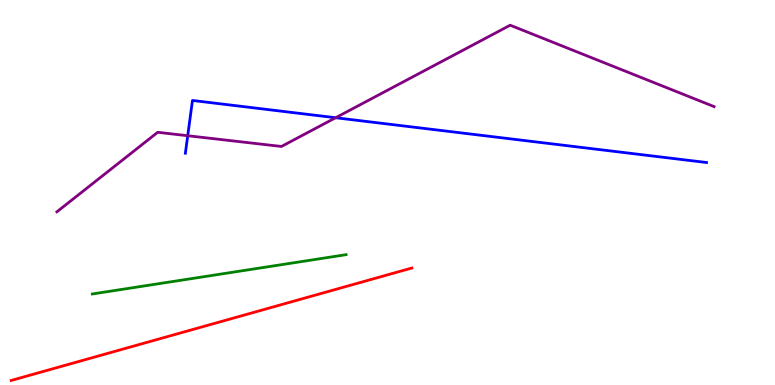[{'lines': ['blue', 'red'], 'intersections': []}, {'lines': ['green', 'red'], 'intersections': []}, {'lines': ['purple', 'red'], 'intersections': []}, {'lines': ['blue', 'green'], 'intersections': []}, {'lines': ['blue', 'purple'], 'intersections': [{'x': 2.42, 'y': 6.47}, {'x': 4.33, 'y': 6.94}]}, {'lines': ['green', 'purple'], 'intersections': []}]